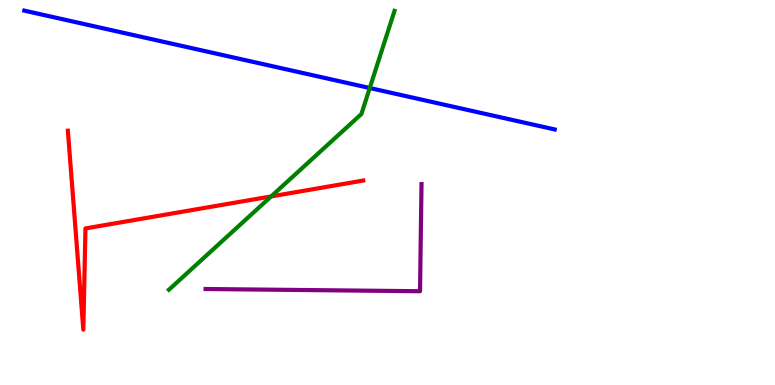[{'lines': ['blue', 'red'], 'intersections': []}, {'lines': ['green', 'red'], 'intersections': [{'x': 3.5, 'y': 4.9}]}, {'lines': ['purple', 'red'], 'intersections': []}, {'lines': ['blue', 'green'], 'intersections': [{'x': 4.77, 'y': 7.71}]}, {'lines': ['blue', 'purple'], 'intersections': []}, {'lines': ['green', 'purple'], 'intersections': []}]